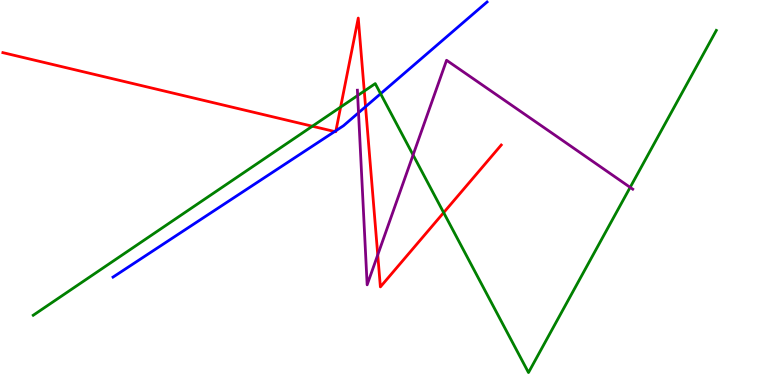[{'lines': ['blue', 'red'], 'intersections': [{'x': 4.32, 'y': 6.58}, {'x': 4.33, 'y': 6.61}, {'x': 4.72, 'y': 7.23}]}, {'lines': ['green', 'red'], 'intersections': [{'x': 4.03, 'y': 6.72}, {'x': 4.4, 'y': 7.22}, {'x': 4.7, 'y': 7.63}, {'x': 5.72, 'y': 4.48}]}, {'lines': ['purple', 'red'], 'intersections': [{'x': 4.87, 'y': 3.38}]}, {'lines': ['blue', 'green'], 'intersections': [{'x': 4.91, 'y': 7.57}]}, {'lines': ['blue', 'purple'], 'intersections': [{'x': 4.63, 'y': 7.07}]}, {'lines': ['green', 'purple'], 'intersections': [{'x': 4.61, 'y': 7.52}, {'x': 5.33, 'y': 5.97}, {'x': 8.13, 'y': 5.13}]}]